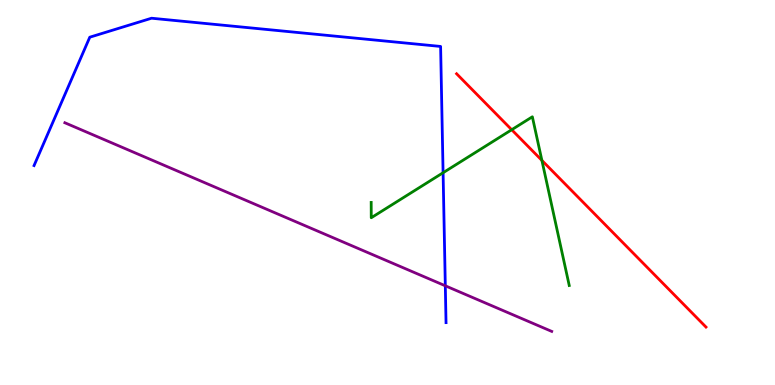[{'lines': ['blue', 'red'], 'intersections': []}, {'lines': ['green', 'red'], 'intersections': [{'x': 6.6, 'y': 6.63}, {'x': 6.99, 'y': 5.83}]}, {'lines': ['purple', 'red'], 'intersections': []}, {'lines': ['blue', 'green'], 'intersections': [{'x': 5.72, 'y': 5.51}]}, {'lines': ['blue', 'purple'], 'intersections': [{'x': 5.75, 'y': 2.58}]}, {'lines': ['green', 'purple'], 'intersections': []}]